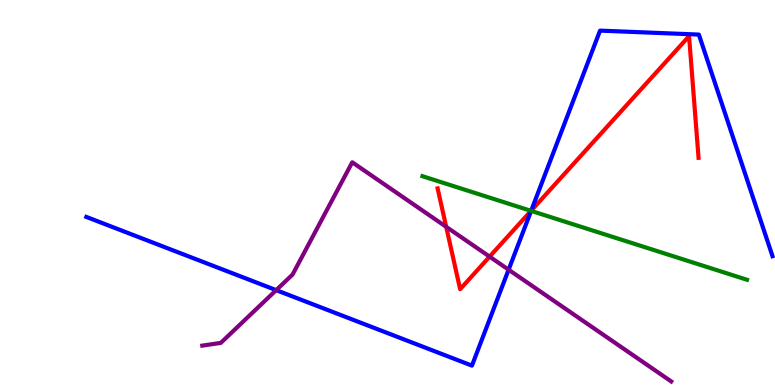[{'lines': ['blue', 'red'], 'intersections': [{'x': 6.85, 'y': 4.53}]}, {'lines': ['green', 'red'], 'intersections': [{'x': 6.85, 'y': 4.52}]}, {'lines': ['purple', 'red'], 'intersections': [{'x': 5.76, 'y': 4.11}, {'x': 6.32, 'y': 3.33}]}, {'lines': ['blue', 'green'], 'intersections': [{'x': 6.85, 'y': 4.52}]}, {'lines': ['blue', 'purple'], 'intersections': [{'x': 3.56, 'y': 2.46}, {'x': 6.56, 'y': 2.99}]}, {'lines': ['green', 'purple'], 'intersections': []}]